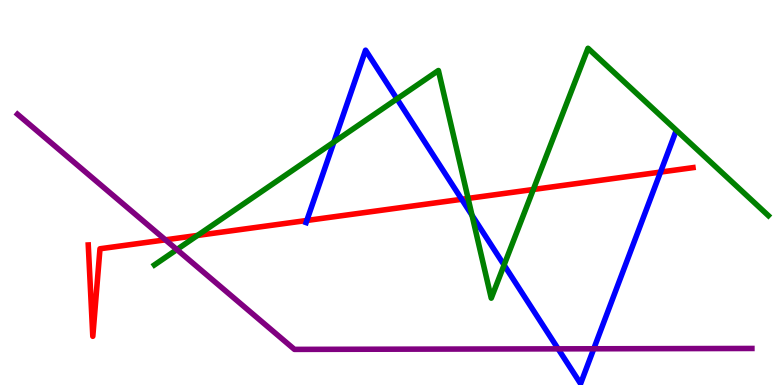[{'lines': ['blue', 'red'], 'intersections': [{'x': 3.96, 'y': 4.27}, {'x': 5.96, 'y': 4.82}, {'x': 8.52, 'y': 5.53}]}, {'lines': ['green', 'red'], 'intersections': [{'x': 2.55, 'y': 3.88}, {'x': 6.04, 'y': 4.85}, {'x': 6.88, 'y': 5.08}]}, {'lines': ['purple', 'red'], 'intersections': [{'x': 2.13, 'y': 3.77}]}, {'lines': ['blue', 'green'], 'intersections': [{'x': 4.31, 'y': 6.31}, {'x': 5.12, 'y': 7.43}, {'x': 6.09, 'y': 4.41}, {'x': 6.5, 'y': 3.12}]}, {'lines': ['blue', 'purple'], 'intersections': [{'x': 7.2, 'y': 0.939}, {'x': 7.66, 'y': 0.941}]}, {'lines': ['green', 'purple'], 'intersections': [{'x': 2.28, 'y': 3.52}]}]